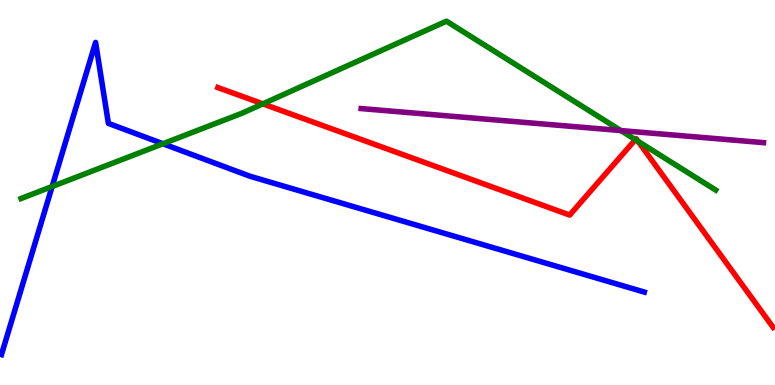[{'lines': ['blue', 'red'], 'intersections': []}, {'lines': ['green', 'red'], 'intersections': [{'x': 3.39, 'y': 7.3}, {'x': 8.2, 'y': 6.37}, {'x': 8.23, 'y': 6.33}]}, {'lines': ['purple', 'red'], 'intersections': []}, {'lines': ['blue', 'green'], 'intersections': [{'x': 0.673, 'y': 5.16}, {'x': 2.1, 'y': 6.27}]}, {'lines': ['blue', 'purple'], 'intersections': []}, {'lines': ['green', 'purple'], 'intersections': [{'x': 8.01, 'y': 6.61}]}]